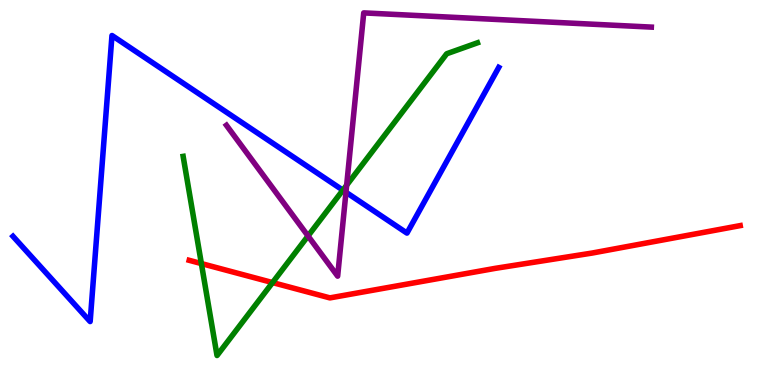[{'lines': ['blue', 'red'], 'intersections': []}, {'lines': ['green', 'red'], 'intersections': [{'x': 2.6, 'y': 3.15}, {'x': 3.52, 'y': 2.66}]}, {'lines': ['purple', 'red'], 'intersections': []}, {'lines': ['blue', 'green'], 'intersections': [{'x': 4.42, 'y': 5.06}]}, {'lines': ['blue', 'purple'], 'intersections': [{'x': 4.46, 'y': 5.01}]}, {'lines': ['green', 'purple'], 'intersections': [{'x': 3.97, 'y': 3.87}, {'x': 4.47, 'y': 5.19}]}]